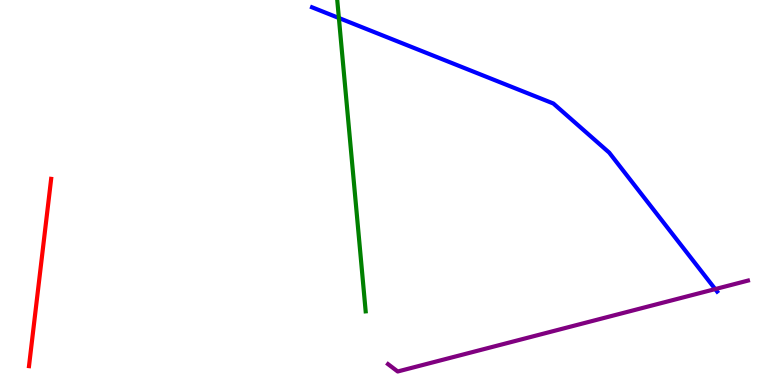[{'lines': ['blue', 'red'], 'intersections': []}, {'lines': ['green', 'red'], 'intersections': []}, {'lines': ['purple', 'red'], 'intersections': []}, {'lines': ['blue', 'green'], 'intersections': [{'x': 4.37, 'y': 9.53}]}, {'lines': ['blue', 'purple'], 'intersections': [{'x': 9.23, 'y': 2.49}]}, {'lines': ['green', 'purple'], 'intersections': []}]